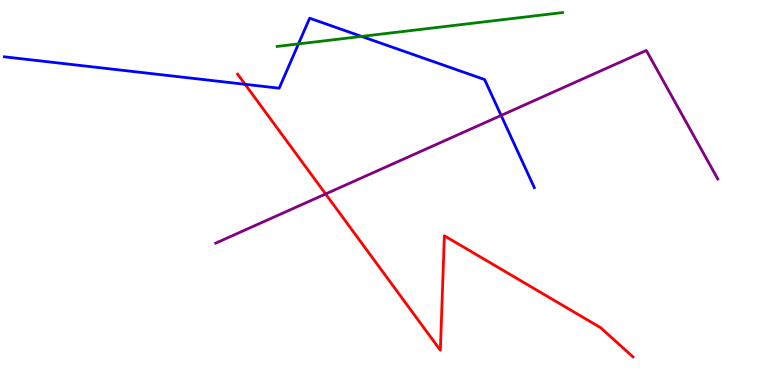[{'lines': ['blue', 'red'], 'intersections': [{'x': 3.16, 'y': 7.81}]}, {'lines': ['green', 'red'], 'intersections': []}, {'lines': ['purple', 'red'], 'intersections': [{'x': 4.2, 'y': 4.96}]}, {'lines': ['blue', 'green'], 'intersections': [{'x': 3.85, 'y': 8.86}, {'x': 4.67, 'y': 9.05}]}, {'lines': ['blue', 'purple'], 'intersections': [{'x': 6.47, 'y': 7.0}]}, {'lines': ['green', 'purple'], 'intersections': []}]